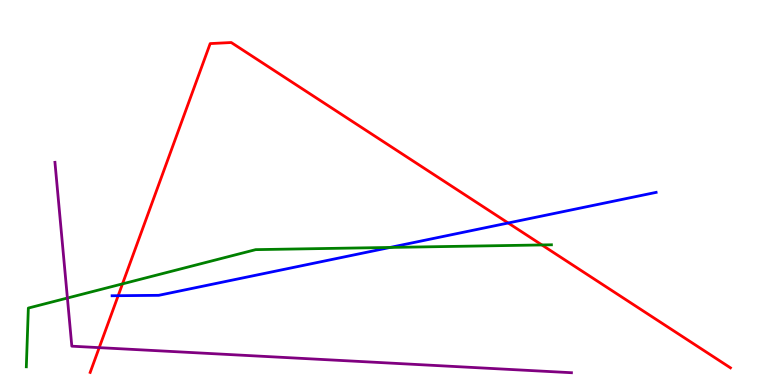[{'lines': ['blue', 'red'], 'intersections': [{'x': 1.52, 'y': 2.32}, {'x': 6.56, 'y': 4.21}]}, {'lines': ['green', 'red'], 'intersections': [{'x': 1.58, 'y': 2.63}, {'x': 6.99, 'y': 3.64}]}, {'lines': ['purple', 'red'], 'intersections': [{'x': 1.28, 'y': 0.97}]}, {'lines': ['blue', 'green'], 'intersections': [{'x': 5.03, 'y': 3.57}]}, {'lines': ['blue', 'purple'], 'intersections': []}, {'lines': ['green', 'purple'], 'intersections': [{'x': 0.87, 'y': 2.26}]}]